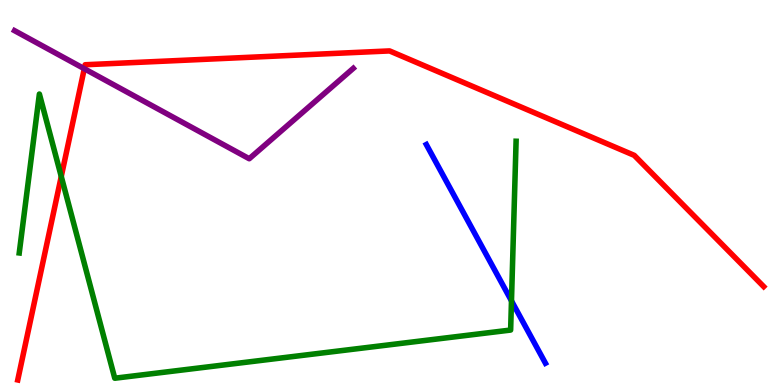[{'lines': ['blue', 'red'], 'intersections': []}, {'lines': ['green', 'red'], 'intersections': [{'x': 0.79, 'y': 5.42}]}, {'lines': ['purple', 'red'], 'intersections': [{'x': 1.09, 'y': 8.22}]}, {'lines': ['blue', 'green'], 'intersections': [{'x': 6.6, 'y': 2.19}]}, {'lines': ['blue', 'purple'], 'intersections': []}, {'lines': ['green', 'purple'], 'intersections': []}]